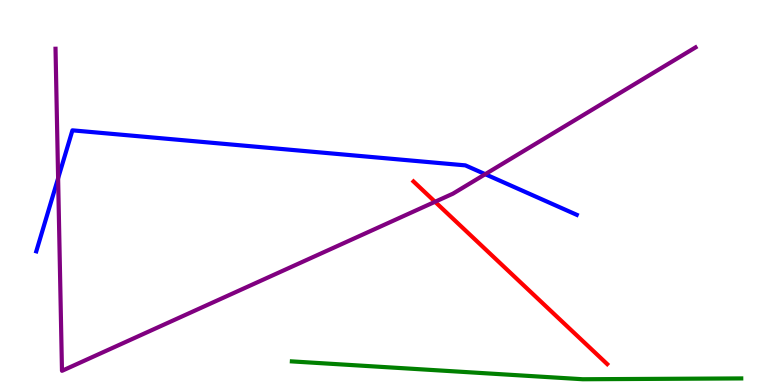[{'lines': ['blue', 'red'], 'intersections': []}, {'lines': ['green', 'red'], 'intersections': []}, {'lines': ['purple', 'red'], 'intersections': [{'x': 5.61, 'y': 4.76}]}, {'lines': ['blue', 'green'], 'intersections': []}, {'lines': ['blue', 'purple'], 'intersections': [{'x': 0.75, 'y': 5.37}, {'x': 6.26, 'y': 5.48}]}, {'lines': ['green', 'purple'], 'intersections': []}]